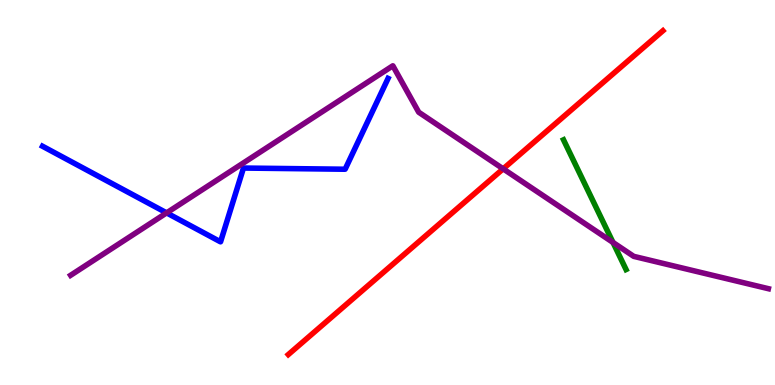[{'lines': ['blue', 'red'], 'intersections': []}, {'lines': ['green', 'red'], 'intersections': []}, {'lines': ['purple', 'red'], 'intersections': [{'x': 6.49, 'y': 5.61}]}, {'lines': ['blue', 'green'], 'intersections': []}, {'lines': ['blue', 'purple'], 'intersections': [{'x': 2.15, 'y': 4.47}]}, {'lines': ['green', 'purple'], 'intersections': [{'x': 7.91, 'y': 3.7}]}]